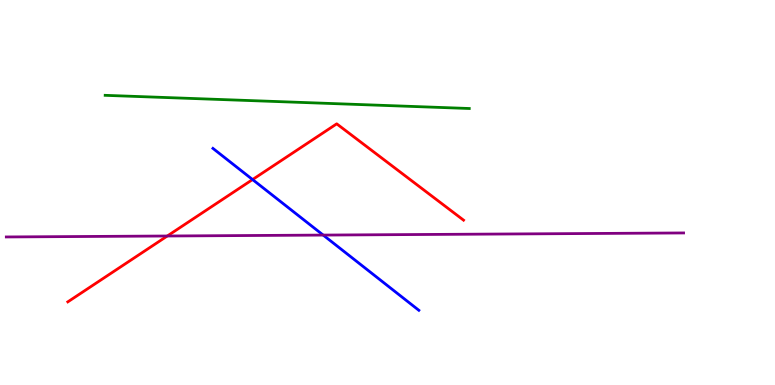[{'lines': ['blue', 'red'], 'intersections': [{'x': 3.26, 'y': 5.34}]}, {'lines': ['green', 'red'], 'intersections': []}, {'lines': ['purple', 'red'], 'intersections': [{'x': 2.16, 'y': 3.87}]}, {'lines': ['blue', 'green'], 'intersections': []}, {'lines': ['blue', 'purple'], 'intersections': [{'x': 4.17, 'y': 3.89}]}, {'lines': ['green', 'purple'], 'intersections': []}]